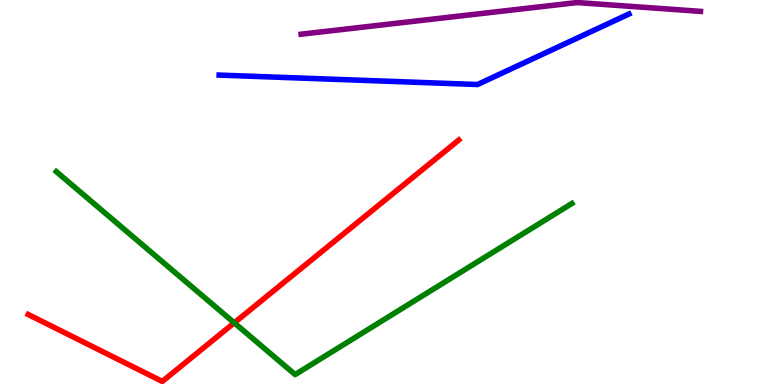[{'lines': ['blue', 'red'], 'intersections': []}, {'lines': ['green', 'red'], 'intersections': [{'x': 3.02, 'y': 1.61}]}, {'lines': ['purple', 'red'], 'intersections': []}, {'lines': ['blue', 'green'], 'intersections': []}, {'lines': ['blue', 'purple'], 'intersections': []}, {'lines': ['green', 'purple'], 'intersections': []}]